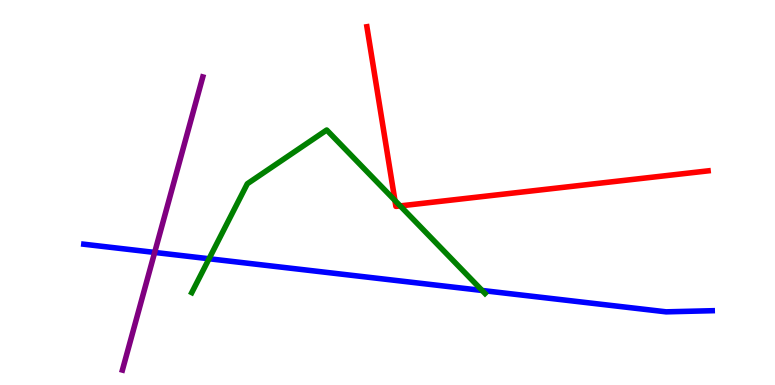[{'lines': ['blue', 'red'], 'intersections': []}, {'lines': ['green', 'red'], 'intersections': [{'x': 5.1, 'y': 4.79}, {'x': 5.16, 'y': 4.65}]}, {'lines': ['purple', 'red'], 'intersections': []}, {'lines': ['blue', 'green'], 'intersections': [{'x': 2.7, 'y': 3.28}, {'x': 6.22, 'y': 2.46}]}, {'lines': ['blue', 'purple'], 'intersections': [{'x': 2.0, 'y': 3.44}]}, {'lines': ['green', 'purple'], 'intersections': []}]